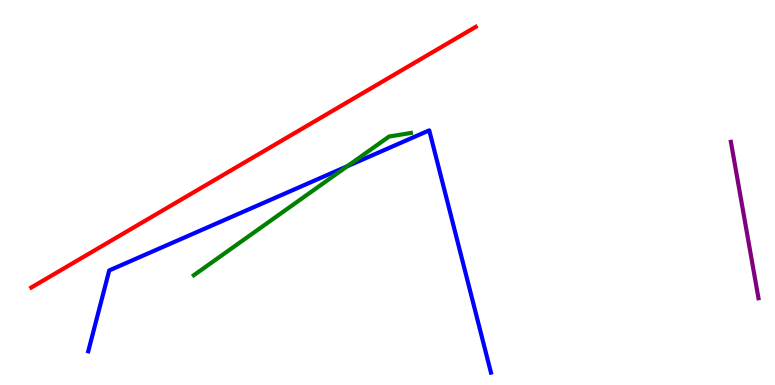[{'lines': ['blue', 'red'], 'intersections': []}, {'lines': ['green', 'red'], 'intersections': []}, {'lines': ['purple', 'red'], 'intersections': []}, {'lines': ['blue', 'green'], 'intersections': [{'x': 4.48, 'y': 5.68}]}, {'lines': ['blue', 'purple'], 'intersections': []}, {'lines': ['green', 'purple'], 'intersections': []}]